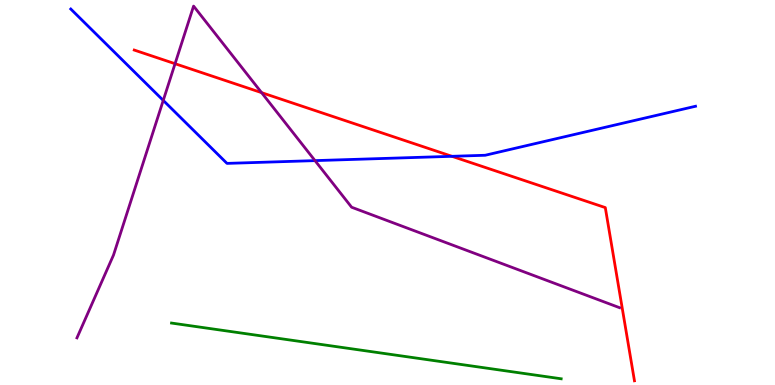[{'lines': ['blue', 'red'], 'intersections': [{'x': 5.83, 'y': 5.94}]}, {'lines': ['green', 'red'], 'intersections': []}, {'lines': ['purple', 'red'], 'intersections': [{'x': 2.26, 'y': 8.35}, {'x': 3.38, 'y': 7.59}]}, {'lines': ['blue', 'green'], 'intersections': []}, {'lines': ['blue', 'purple'], 'intersections': [{'x': 2.11, 'y': 7.39}, {'x': 4.06, 'y': 5.83}]}, {'lines': ['green', 'purple'], 'intersections': []}]